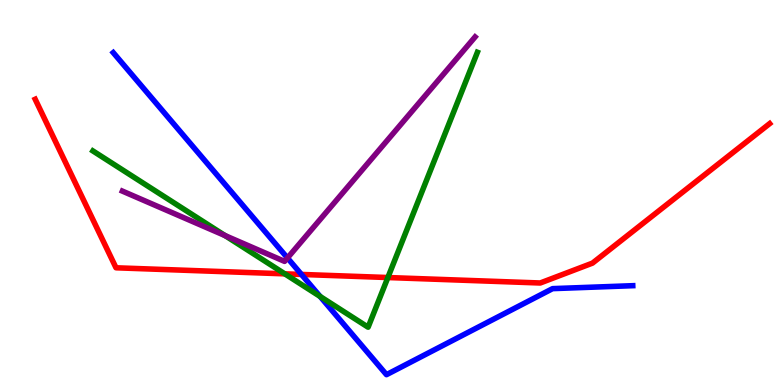[{'lines': ['blue', 'red'], 'intersections': [{'x': 3.89, 'y': 2.87}]}, {'lines': ['green', 'red'], 'intersections': [{'x': 3.67, 'y': 2.89}, {'x': 5.0, 'y': 2.79}]}, {'lines': ['purple', 'red'], 'intersections': []}, {'lines': ['blue', 'green'], 'intersections': [{'x': 4.13, 'y': 2.3}]}, {'lines': ['blue', 'purple'], 'intersections': [{'x': 3.71, 'y': 3.3}]}, {'lines': ['green', 'purple'], 'intersections': [{'x': 2.9, 'y': 3.88}]}]